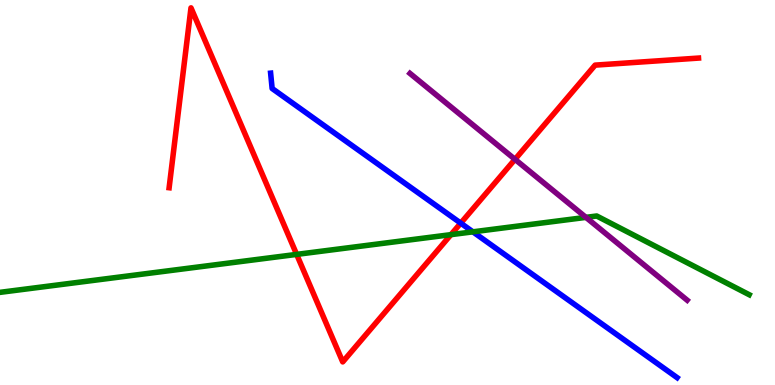[{'lines': ['blue', 'red'], 'intersections': [{'x': 5.94, 'y': 4.2}]}, {'lines': ['green', 'red'], 'intersections': [{'x': 3.83, 'y': 3.39}, {'x': 5.82, 'y': 3.91}]}, {'lines': ['purple', 'red'], 'intersections': [{'x': 6.65, 'y': 5.86}]}, {'lines': ['blue', 'green'], 'intersections': [{'x': 6.1, 'y': 3.98}]}, {'lines': ['blue', 'purple'], 'intersections': []}, {'lines': ['green', 'purple'], 'intersections': [{'x': 7.56, 'y': 4.35}]}]